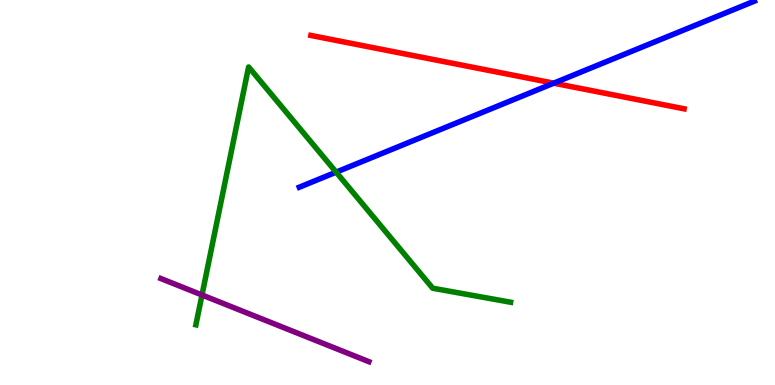[{'lines': ['blue', 'red'], 'intersections': [{'x': 7.14, 'y': 7.84}]}, {'lines': ['green', 'red'], 'intersections': []}, {'lines': ['purple', 'red'], 'intersections': []}, {'lines': ['blue', 'green'], 'intersections': [{'x': 4.34, 'y': 5.53}]}, {'lines': ['blue', 'purple'], 'intersections': []}, {'lines': ['green', 'purple'], 'intersections': [{'x': 2.61, 'y': 2.34}]}]